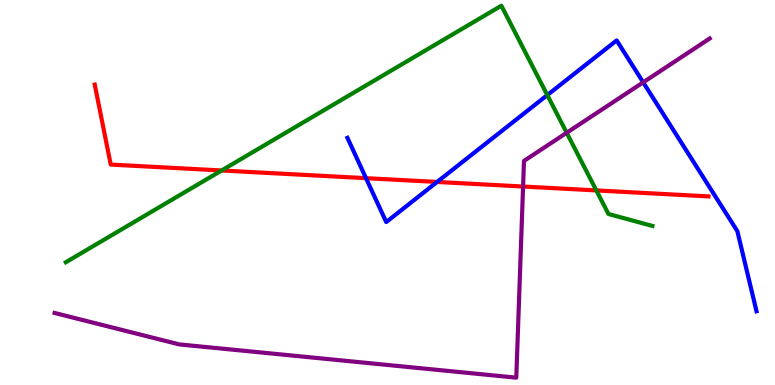[{'lines': ['blue', 'red'], 'intersections': [{'x': 4.72, 'y': 5.37}, {'x': 5.64, 'y': 5.27}]}, {'lines': ['green', 'red'], 'intersections': [{'x': 2.86, 'y': 5.57}, {'x': 7.69, 'y': 5.05}]}, {'lines': ['purple', 'red'], 'intersections': [{'x': 6.75, 'y': 5.16}]}, {'lines': ['blue', 'green'], 'intersections': [{'x': 7.06, 'y': 7.53}]}, {'lines': ['blue', 'purple'], 'intersections': [{'x': 8.3, 'y': 7.86}]}, {'lines': ['green', 'purple'], 'intersections': [{'x': 7.31, 'y': 6.55}]}]